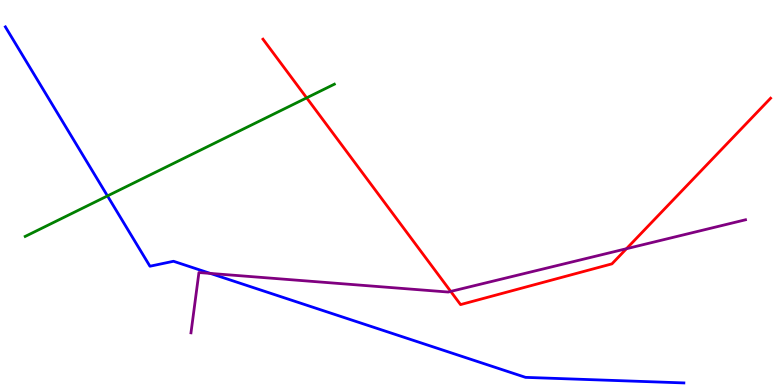[{'lines': ['blue', 'red'], 'intersections': []}, {'lines': ['green', 'red'], 'intersections': [{'x': 3.96, 'y': 7.46}]}, {'lines': ['purple', 'red'], 'intersections': [{'x': 5.82, 'y': 2.43}, {'x': 8.08, 'y': 3.54}]}, {'lines': ['blue', 'green'], 'intersections': [{'x': 1.39, 'y': 4.91}]}, {'lines': ['blue', 'purple'], 'intersections': [{'x': 2.71, 'y': 2.9}]}, {'lines': ['green', 'purple'], 'intersections': []}]